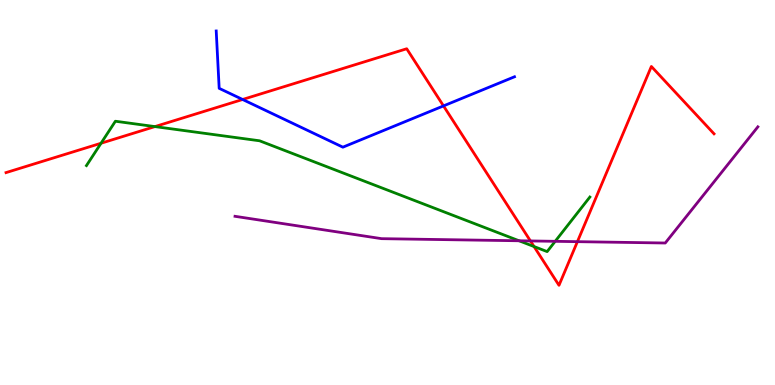[{'lines': ['blue', 'red'], 'intersections': [{'x': 3.13, 'y': 7.42}, {'x': 5.72, 'y': 7.25}]}, {'lines': ['green', 'red'], 'intersections': [{'x': 1.3, 'y': 6.28}, {'x': 2.0, 'y': 6.71}, {'x': 6.89, 'y': 3.6}]}, {'lines': ['purple', 'red'], 'intersections': [{'x': 6.84, 'y': 3.74}, {'x': 7.45, 'y': 3.72}]}, {'lines': ['blue', 'green'], 'intersections': []}, {'lines': ['blue', 'purple'], 'intersections': []}, {'lines': ['green', 'purple'], 'intersections': [{'x': 6.7, 'y': 3.75}, {'x': 7.16, 'y': 3.73}]}]